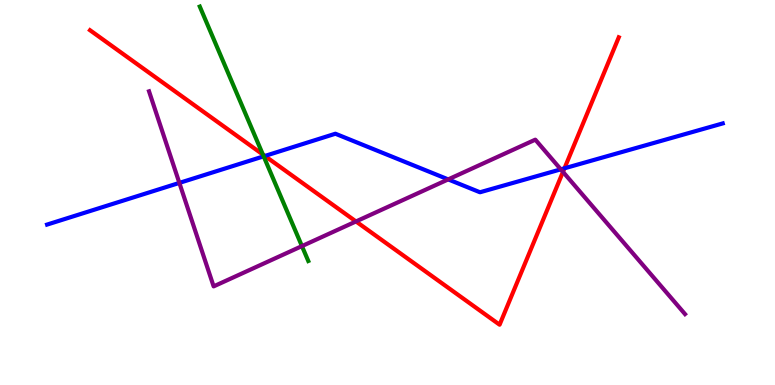[{'lines': ['blue', 'red'], 'intersections': [{'x': 3.42, 'y': 5.95}, {'x': 7.28, 'y': 5.63}]}, {'lines': ['green', 'red'], 'intersections': [{'x': 3.39, 'y': 5.99}]}, {'lines': ['purple', 'red'], 'intersections': [{'x': 4.59, 'y': 4.25}, {'x': 7.26, 'y': 5.54}]}, {'lines': ['blue', 'green'], 'intersections': [{'x': 3.4, 'y': 5.94}]}, {'lines': ['blue', 'purple'], 'intersections': [{'x': 2.31, 'y': 5.25}, {'x': 5.78, 'y': 5.34}, {'x': 7.24, 'y': 5.6}]}, {'lines': ['green', 'purple'], 'intersections': [{'x': 3.9, 'y': 3.61}]}]